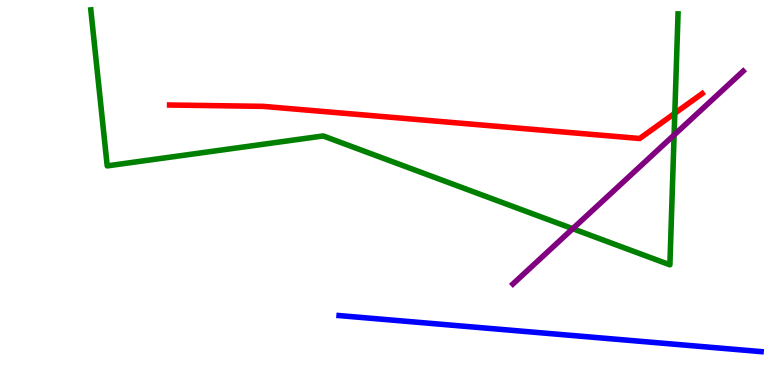[{'lines': ['blue', 'red'], 'intersections': []}, {'lines': ['green', 'red'], 'intersections': [{'x': 8.71, 'y': 7.06}]}, {'lines': ['purple', 'red'], 'intersections': []}, {'lines': ['blue', 'green'], 'intersections': []}, {'lines': ['blue', 'purple'], 'intersections': []}, {'lines': ['green', 'purple'], 'intersections': [{'x': 7.39, 'y': 4.06}, {'x': 8.7, 'y': 6.49}]}]